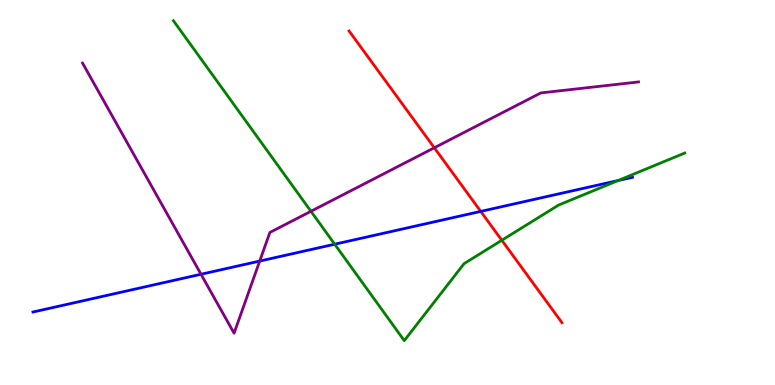[{'lines': ['blue', 'red'], 'intersections': [{'x': 6.2, 'y': 4.51}]}, {'lines': ['green', 'red'], 'intersections': [{'x': 6.47, 'y': 3.76}]}, {'lines': ['purple', 'red'], 'intersections': [{'x': 5.6, 'y': 6.16}]}, {'lines': ['blue', 'green'], 'intersections': [{'x': 4.32, 'y': 3.66}, {'x': 7.98, 'y': 5.31}]}, {'lines': ['blue', 'purple'], 'intersections': [{'x': 2.59, 'y': 2.88}, {'x': 3.35, 'y': 3.22}]}, {'lines': ['green', 'purple'], 'intersections': [{'x': 4.01, 'y': 4.51}]}]